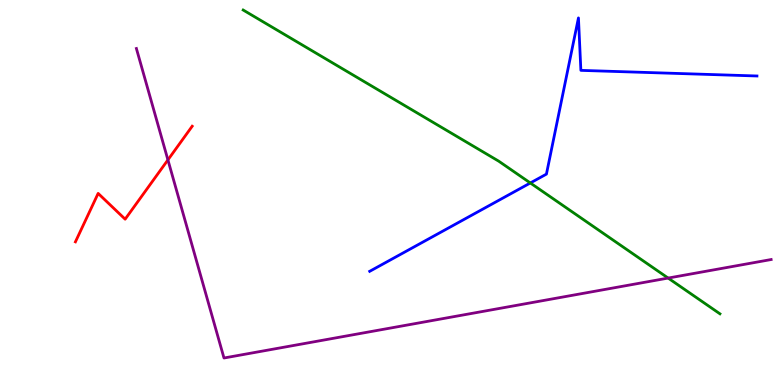[{'lines': ['blue', 'red'], 'intersections': []}, {'lines': ['green', 'red'], 'intersections': []}, {'lines': ['purple', 'red'], 'intersections': [{'x': 2.17, 'y': 5.85}]}, {'lines': ['blue', 'green'], 'intersections': [{'x': 6.84, 'y': 5.25}]}, {'lines': ['blue', 'purple'], 'intersections': []}, {'lines': ['green', 'purple'], 'intersections': [{'x': 8.62, 'y': 2.78}]}]